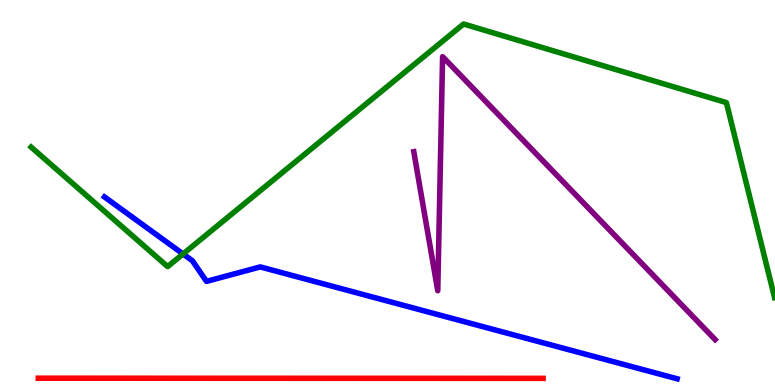[{'lines': ['blue', 'red'], 'intersections': []}, {'lines': ['green', 'red'], 'intersections': []}, {'lines': ['purple', 'red'], 'intersections': []}, {'lines': ['blue', 'green'], 'intersections': [{'x': 2.36, 'y': 3.4}]}, {'lines': ['blue', 'purple'], 'intersections': []}, {'lines': ['green', 'purple'], 'intersections': []}]